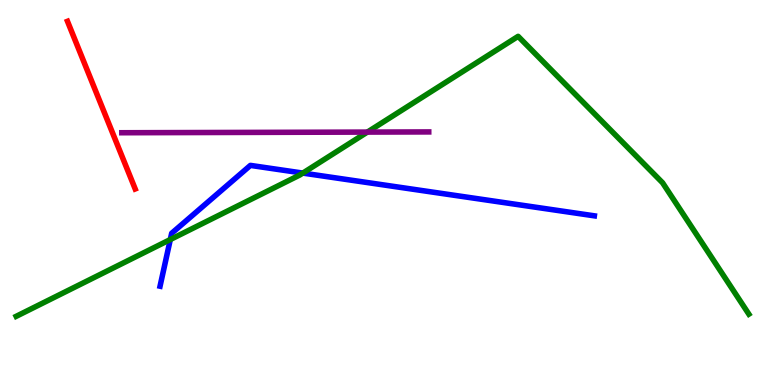[{'lines': ['blue', 'red'], 'intersections': []}, {'lines': ['green', 'red'], 'intersections': []}, {'lines': ['purple', 'red'], 'intersections': []}, {'lines': ['blue', 'green'], 'intersections': [{'x': 2.2, 'y': 3.78}, {'x': 3.91, 'y': 5.5}]}, {'lines': ['blue', 'purple'], 'intersections': []}, {'lines': ['green', 'purple'], 'intersections': [{'x': 4.74, 'y': 6.57}]}]